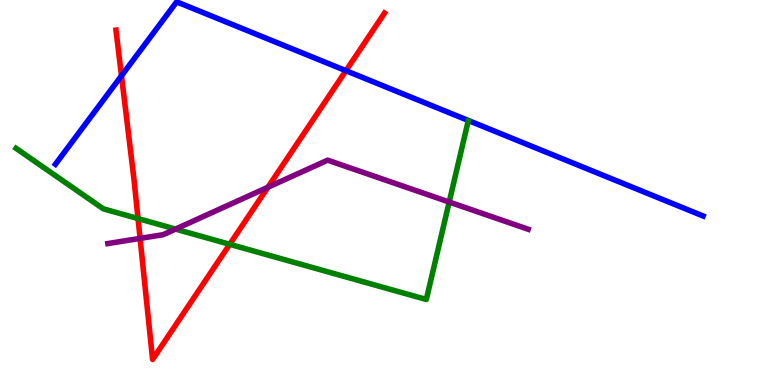[{'lines': ['blue', 'red'], 'intersections': [{'x': 1.57, 'y': 8.03}, {'x': 4.46, 'y': 8.16}]}, {'lines': ['green', 'red'], 'intersections': [{'x': 1.78, 'y': 4.32}, {'x': 2.96, 'y': 3.65}]}, {'lines': ['purple', 'red'], 'intersections': [{'x': 1.81, 'y': 3.81}, {'x': 3.46, 'y': 5.14}]}, {'lines': ['blue', 'green'], 'intersections': []}, {'lines': ['blue', 'purple'], 'intersections': []}, {'lines': ['green', 'purple'], 'intersections': [{'x': 2.26, 'y': 4.05}, {'x': 5.8, 'y': 4.75}]}]